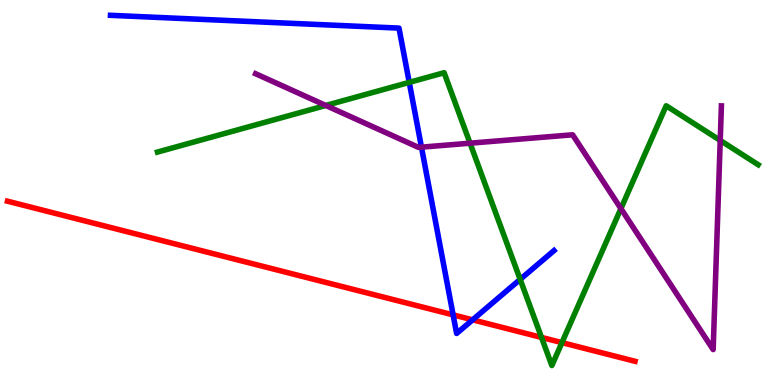[{'lines': ['blue', 'red'], 'intersections': [{'x': 5.85, 'y': 1.82}, {'x': 6.1, 'y': 1.69}]}, {'lines': ['green', 'red'], 'intersections': [{'x': 6.99, 'y': 1.24}, {'x': 7.25, 'y': 1.1}]}, {'lines': ['purple', 'red'], 'intersections': []}, {'lines': ['blue', 'green'], 'intersections': [{'x': 5.28, 'y': 7.86}, {'x': 6.71, 'y': 2.74}]}, {'lines': ['blue', 'purple'], 'intersections': [{'x': 5.44, 'y': 6.18}]}, {'lines': ['green', 'purple'], 'intersections': [{'x': 4.2, 'y': 7.26}, {'x': 6.07, 'y': 6.28}, {'x': 8.01, 'y': 4.58}, {'x': 9.29, 'y': 6.35}]}]